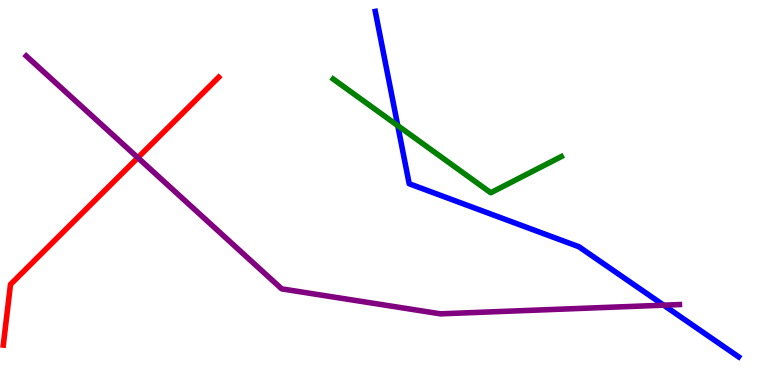[{'lines': ['blue', 'red'], 'intersections': []}, {'lines': ['green', 'red'], 'intersections': []}, {'lines': ['purple', 'red'], 'intersections': [{'x': 1.78, 'y': 5.9}]}, {'lines': ['blue', 'green'], 'intersections': [{'x': 5.13, 'y': 6.74}]}, {'lines': ['blue', 'purple'], 'intersections': [{'x': 8.56, 'y': 2.07}]}, {'lines': ['green', 'purple'], 'intersections': []}]